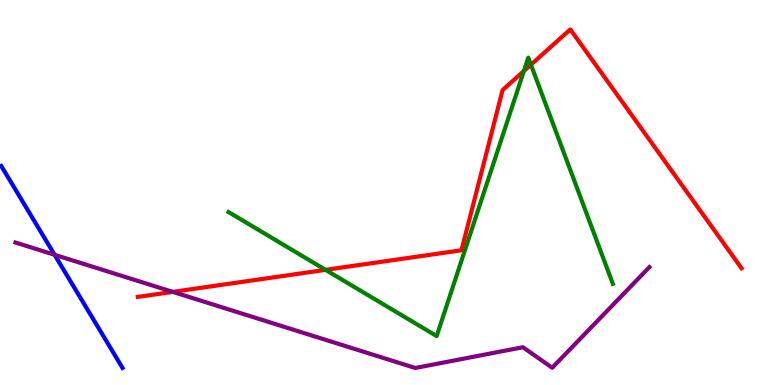[{'lines': ['blue', 'red'], 'intersections': []}, {'lines': ['green', 'red'], 'intersections': [{'x': 4.2, 'y': 2.99}, {'x': 6.76, 'y': 8.16}, {'x': 6.85, 'y': 8.32}]}, {'lines': ['purple', 'red'], 'intersections': [{'x': 2.23, 'y': 2.42}]}, {'lines': ['blue', 'green'], 'intersections': []}, {'lines': ['blue', 'purple'], 'intersections': [{'x': 0.704, 'y': 3.38}]}, {'lines': ['green', 'purple'], 'intersections': []}]